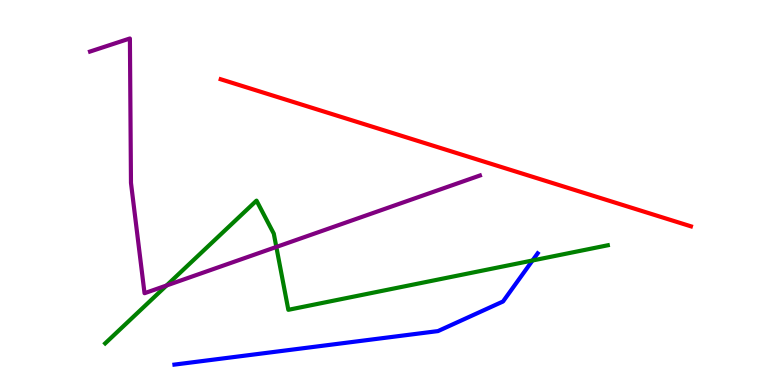[{'lines': ['blue', 'red'], 'intersections': []}, {'lines': ['green', 'red'], 'intersections': []}, {'lines': ['purple', 'red'], 'intersections': []}, {'lines': ['blue', 'green'], 'intersections': [{'x': 6.87, 'y': 3.23}]}, {'lines': ['blue', 'purple'], 'intersections': []}, {'lines': ['green', 'purple'], 'intersections': [{'x': 2.15, 'y': 2.58}, {'x': 3.57, 'y': 3.59}]}]